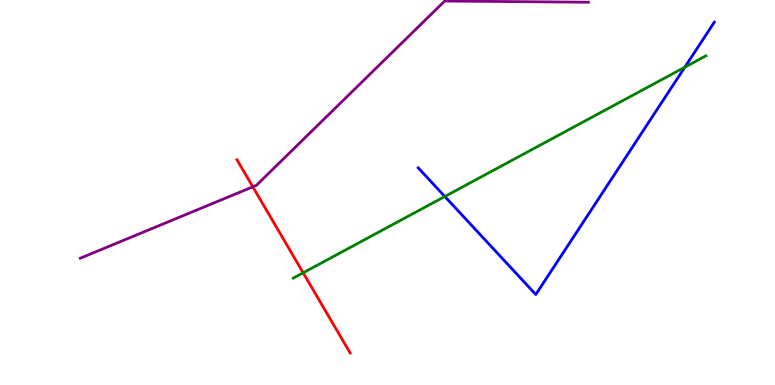[{'lines': ['blue', 'red'], 'intersections': []}, {'lines': ['green', 'red'], 'intersections': [{'x': 3.91, 'y': 2.91}]}, {'lines': ['purple', 'red'], 'intersections': [{'x': 3.26, 'y': 5.15}]}, {'lines': ['blue', 'green'], 'intersections': [{'x': 5.74, 'y': 4.9}, {'x': 8.84, 'y': 8.25}]}, {'lines': ['blue', 'purple'], 'intersections': []}, {'lines': ['green', 'purple'], 'intersections': []}]